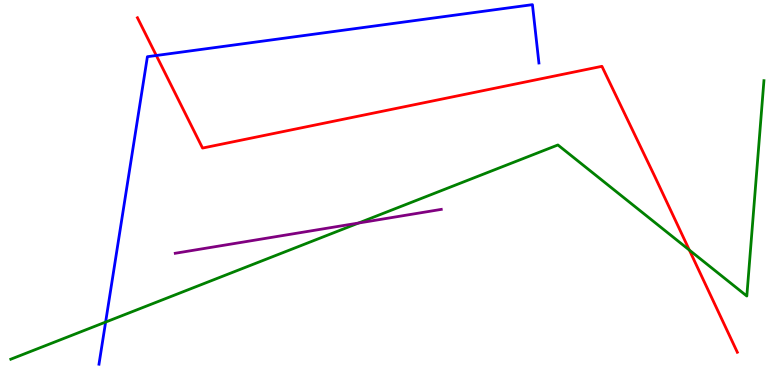[{'lines': ['blue', 'red'], 'intersections': [{'x': 2.02, 'y': 8.56}]}, {'lines': ['green', 'red'], 'intersections': [{'x': 8.89, 'y': 3.5}]}, {'lines': ['purple', 'red'], 'intersections': []}, {'lines': ['blue', 'green'], 'intersections': [{'x': 1.36, 'y': 1.63}]}, {'lines': ['blue', 'purple'], 'intersections': []}, {'lines': ['green', 'purple'], 'intersections': [{'x': 4.63, 'y': 4.21}]}]